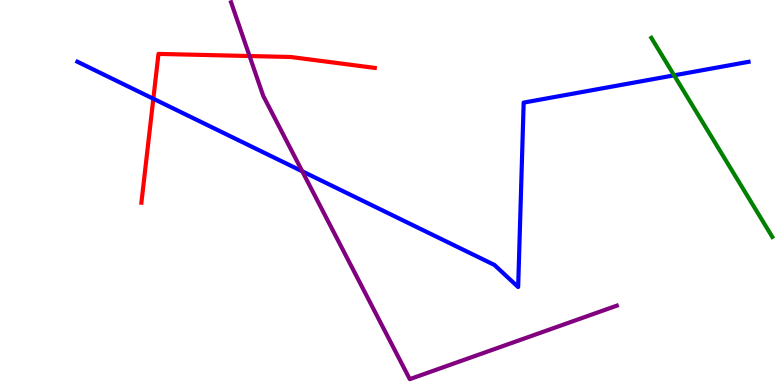[{'lines': ['blue', 'red'], 'intersections': [{'x': 1.98, 'y': 7.44}]}, {'lines': ['green', 'red'], 'intersections': []}, {'lines': ['purple', 'red'], 'intersections': [{'x': 3.22, 'y': 8.54}]}, {'lines': ['blue', 'green'], 'intersections': [{'x': 8.7, 'y': 8.04}]}, {'lines': ['blue', 'purple'], 'intersections': [{'x': 3.9, 'y': 5.55}]}, {'lines': ['green', 'purple'], 'intersections': []}]